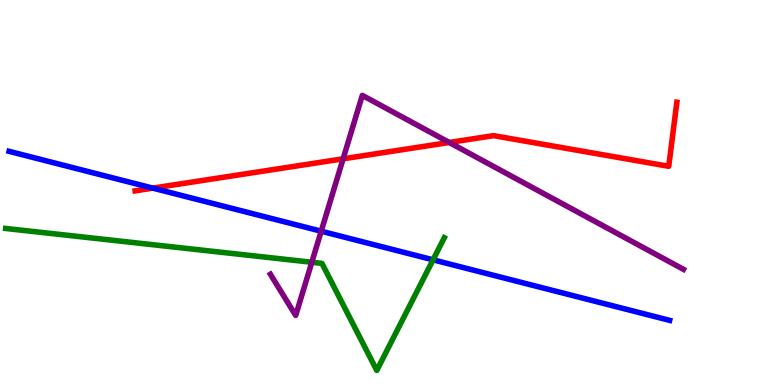[{'lines': ['blue', 'red'], 'intersections': [{'x': 1.97, 'y': 5.11}]}, {'lines': ['green', 'red'], 'intersections': []}, {'lines': ['purple', 'red'], 'intersections': [{'x': 4.43, 'y': 5.87}, {'x': 5.8, 'y': 6.3}]}, {'lines': ['blue', 'green'], 'intersections': [{'x': 5.59, 'y': 3.25}]}, {'lines': ['blue', 'purple'], 'intersections': [{'x': 4.14, 'y': 3.99}]}, {'lines': ['green', 'purple'], 'intersections': [{'x': 4.02, 'y': 3.19}]}]